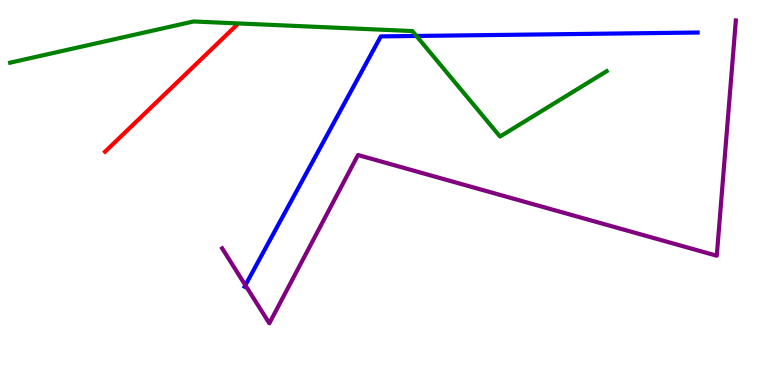[{'lines': ['blue', 'red'], 'intersections': []}, {'lines': ['green', 'red'], 'intersections': []}, {'lines': ['purple', 'red'], 'intersections': []}, {'lines': ['blue', 'green'], 'intersections': [{'x': 5.37, 'y': 9.07}]}, {'lines': ['blue', 'purple'], 'intersections': [{'x': 3.17, 'y': 2.59}]}, {'lines': ['green', 'purple'], 'intersections': []}]